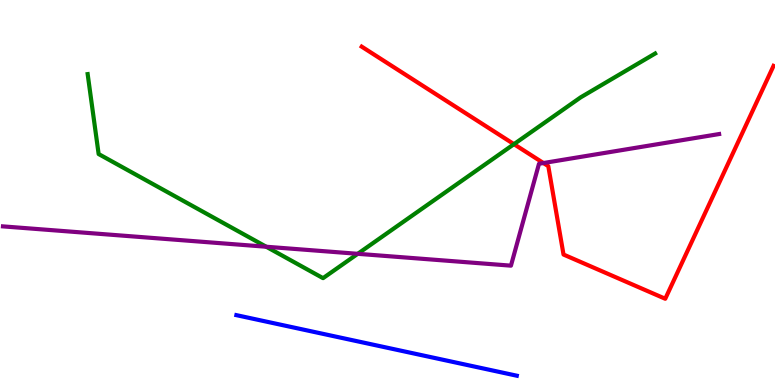[{'lines': ['blue', 'red'], 'intersections': []}, {'lines': ['green', 'red'], 'intersections': [{'x': 6.63, 'y': 6.26}]}, {'lines': ['purple', 'red'], 'intersections': [{'x': 7.01, 'y': 5.77}]}, {'lines': ['blue', 'green'], 'intersections': []}, {'lines': ['blue', 'purple'], 'intersections': []}, {'lines': ['green', 'purple'], 'intersections': [{'x': 3.44, 'y': 3.59}, {'x': 4.62, 'y': 3.41}]}]